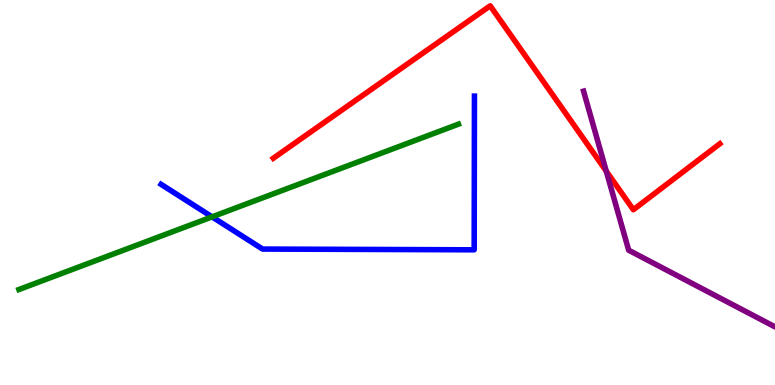[{'lines': ['blue', 'red'], 'intersections': []}, {'lines': ['green', 'red'], 'intersections': []}, {'lines': ['purple', 'red'], 'intersections': [{'x': 7.82, 'y': 5.55}]}, {'lines': ['blue', 'green'], 'intersections': [{'x': 2.74, 'y': 4.37}]}, {'lines': ['blue', 'purple'], 'intersections': []}, {'lines': ['green', 'purple'], 'intersections': []}]